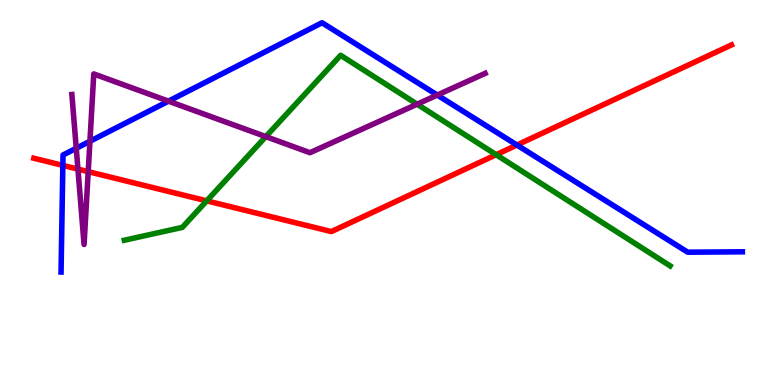[{'lines': ['blue', 'red'], 'intersections': [{'x': 0.811, 'y': 5.7}, {'x': 6.67, 'y': 6.23}]}, {'lines': ['green', 'red'], 'intersections': [{'x': 2.67, 'y': 4.78}, {'x': 6.4, 'y': 5.98}]}, {'lines': ['purple', 'red'], 'intersections': [{'x': 1.01, 'y': 5.61}, {'x': 1.14, 'y': 5.54}]}, {'lines': ['blue', 'green'], 'intersections': []}, {'lines': ['blue', 'purple'], 'intersections': [{'x': 0.984, 'y': 6.15}, {'x': 1.16, 'y': 6.33}, {'x': 2.17, 'y': 7.37}, {'x': 5.64, 'y': 7.53}]}, {'lines': ['green', 'purple'], 'intersections': [{'x': 3.43, 'y': 6.45}, {'x': 5.38, 'y': 7.29}]}]